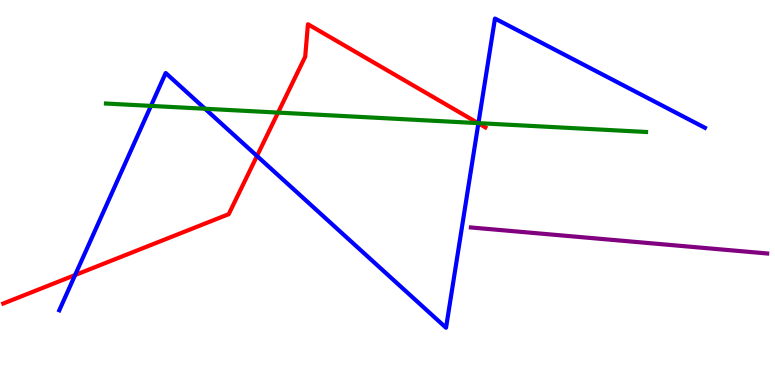[{'lines': ['blue', 'red'], 'intersections': [{'x': 0.969, 'y': 2.86}, {'x': 3.32, 'y': 5.95}, {'x': 6.17, 'y': 6.8}]}, {'lines': ['green', 'red'], 'intersections': [{'x': 3.59, 'y': 7.08}, {'x': 6.17, 'y': 6.8}]}, {'lines': ['purple', 'red'], 'intersections': []}, {'lines': ['blue', 'green'], 'intersections': [{'x': 1.95, 'y': 7.25}, {'x': 2.65, 'y': 7.18}, {'x': 6.17, 'y': 6.8}]}, {'lines': ['blue', 'purple'], 'intersections': []}, {'lines': ['green', 'purple'], 'intersections': []}]